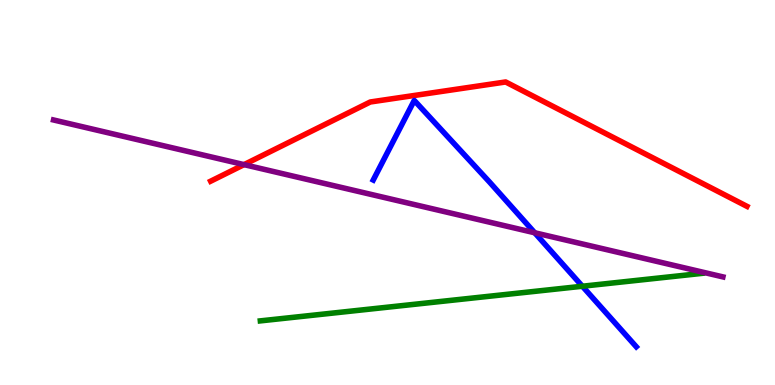[{'lines': ['blue', 'red'], 'intersections': []}, {'lines': ['green', 'red'], 'intersections': []}, {'lines': ['purple', 'red'], 'intersections': [{'x': 3.15, 'y': 5.72}]}, {'lines': ['blue', 'green'], 'intersections': [{'x': 7.51, 'y': 2.57}]}, {'lines': ['blue', 'purple'], 'intersections': [{'x': 6.9, 'y': 3.95}]}, {'lines': ['green', 'purple'], 'intersections': []}]